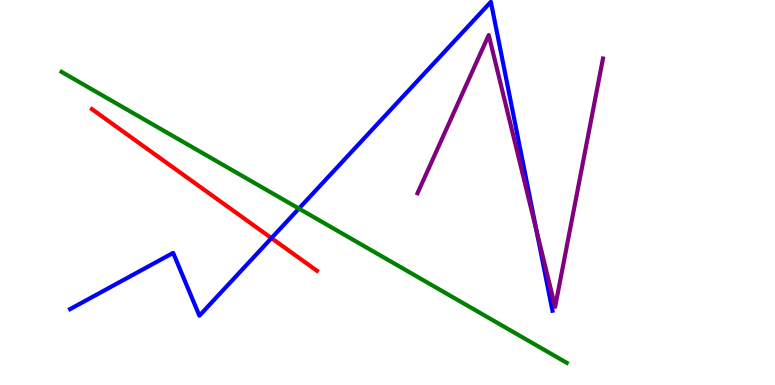[{'lines': ['blue', 'red'], 'intersections': [{'x': 3.5, 'y': 3.82}]}, {'lines': ['green', 'red'], 'intersections': []}, {'lines': ['purple', 'red'], 'intersections': []}, {'lines': ['blue', 'green'], 'intersections': [{'x': 3.86, 'y': 4.58}]}, {'lines': ['blue', 'purple'], 'intersections': [{'x': 6.92, 'y': 4.02}]}, {'lines': ['green', 'purple'], 'intersections': []}]